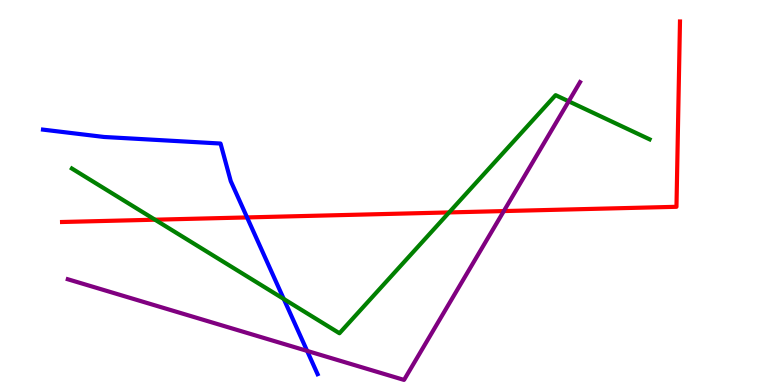[{'lines': ['blue', 'red'], 'intersections': [{'x': 3.19, 'y': 4.35}]}, {'lines': ['green', 'red'], 'intersections': [{'x': 2.0, 'y': 4.29}, {'x': 5.8, 'y': 4.48}]}, {'lines': ['purple', 'red'], 'intersections': [{'x': 6.5, 'y': 4.52}]}, {'lines': ['blue', 'green'], 'intersections': [{'x': 3.66, 'y': 2.23}]}, {'lines': ['blue', 'purple'], 'intersections': [{'x': 3.96, 'y': 0.886}]}, {'lines': ['green', 'purple'], 'intersections': [{'x': 7.34, 'y': 7.37}]}]